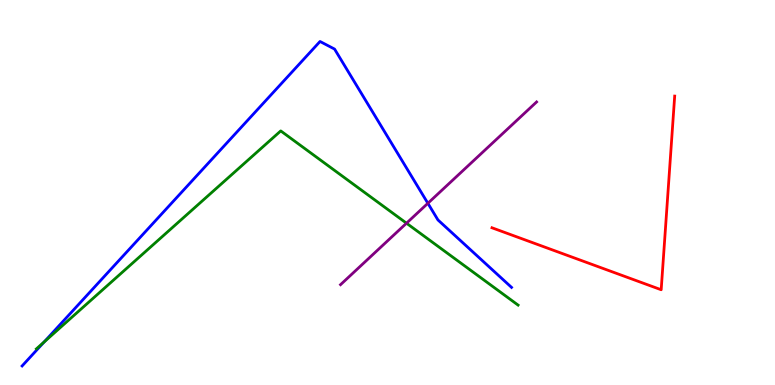[{'lines': ['blue', 'red'], 'intersections': []}, {'lines': ['green', 'red'], 'intersections': []}, {'lines': ['purple', 'red'], 'intersections': []}, {'lines': ['blue', 'green'], 'intersections': [{'x': 0.569, 'y': 1.12}]}, {'lines': ['blue', 'purple'], 'intersections': [{'x': 5.52, 'y': 4.72}]}, {'lines': ['green', 'purple'], 'intersections': [{'x': 5.25, 'y': 4.2}]}]